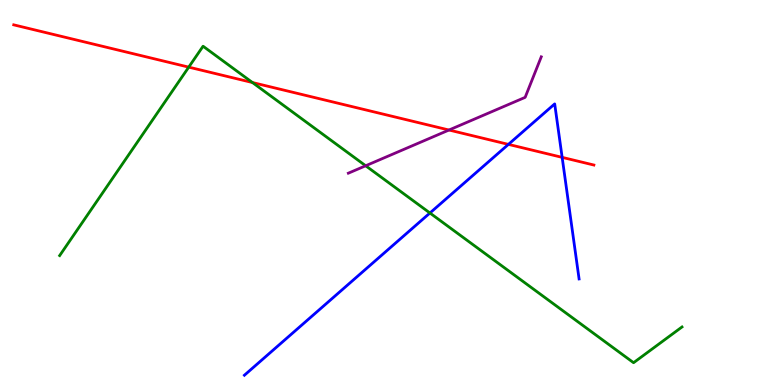[{'lines': ['blue', 'red'], 'intersections': [{'x': 6.56, 'y': 6.25}, {'x': 7.25, 'y': 5.91}]}, {'lines': ['green', 'red'], 'intersections': [{'x': 2.44, 'y': 8.26}, {'x': 3.26, 'y': 7.86}]}, {'lines': ['purple', 'red'], 'intersections': [{'x': 5.79, 'y': 6.62}]}, {'lines': ['blue', 'green'], 'intersections': [{'x': 5.55, 'y': 4.47}]}, {'lines': ['blue', 'purple'], 'intersections': []}, {'lines': ['green', 'purple'], 'intersections': [{'x': 4.72, 'y': 5.69}]}]